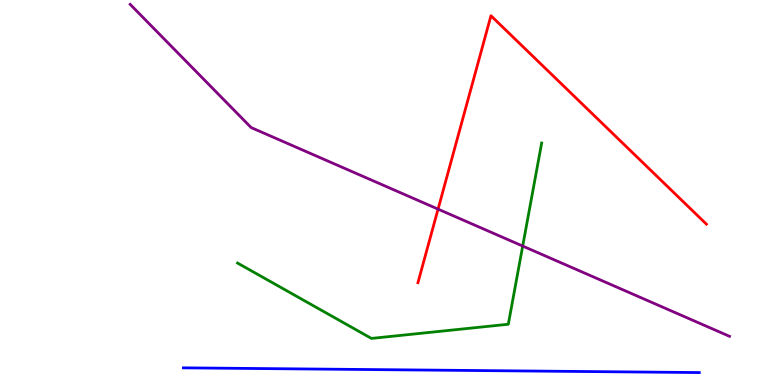[{'lines': ['blue', 'red'], 'intersections': []}, {'lines': ['green', 'red'], 'intersections': []}, {'lines': ['purple', 'red'], 'intersections': [{'x': 5.65, 'y': 4.57}]}, {'lines': ['blue', 'green'], 'intersections': []}, {'lines': ['blue', 'purple'], 'intersections': []}, {'lines': ['green', 'purple'], 'intersections': [{'x': 6.74, 'y': 3.61}]}]